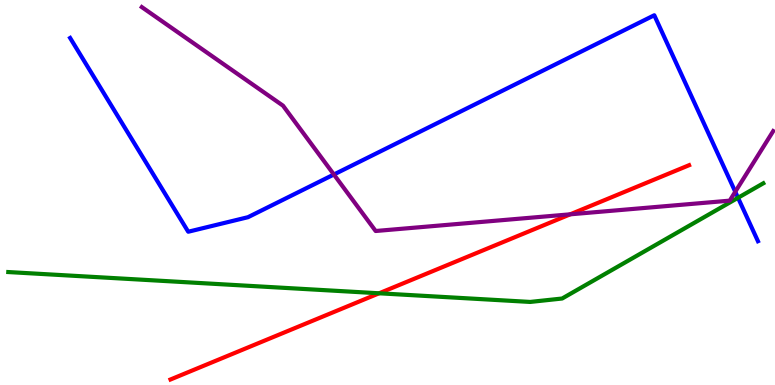[{'lines': ['blue', 'red'], 'intersections': []}, {'lines': ['green', 'red'], 'intersections': [{'x': 4.89, 'y': 2.38}]}, {'lines': ['purple', 'red'], 'intersections': [{'x': 7.36, 'y': 4.43}]}, {'lines': ['blue', 'green'], 'intersections': [{'x': 9.52, 'y': 4.86}]}, {'lines': ['blue', 'purple'], 'intersections': [{'x': 4.31, 'y': 5.47}, {'x': 9.49, 'y': 5.02}]}, {'lines': ['green', 'purple'], 'intersections': []}]